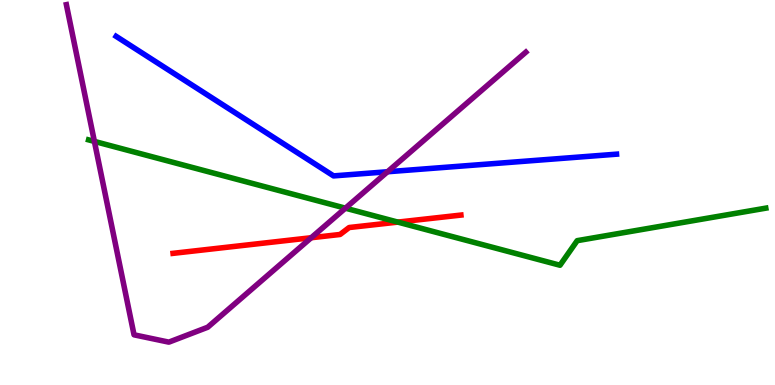[{'lines': ['blue', 'red'], 'intersections': []}, {'lines': ['green', 'red'], 'intersections': [{'x': 5.13, 'y': 4.23}]}, {'lines': ['purple', 'red'], 'intersections': [{'x': 4.02, 'y': 3.83}]}, {'lines': ['blue', 'green'], 'intersections': []}, {'lines': ['blue', 'purple'], 'intersections': [{'x': 5.0, 'y': 5.54}]}, {'lines': ['green', 'purple'], 'intersections': [{'x': 1.22, 'y': 6.33}, {'x': 4.46, 'y': 4.59}]}]